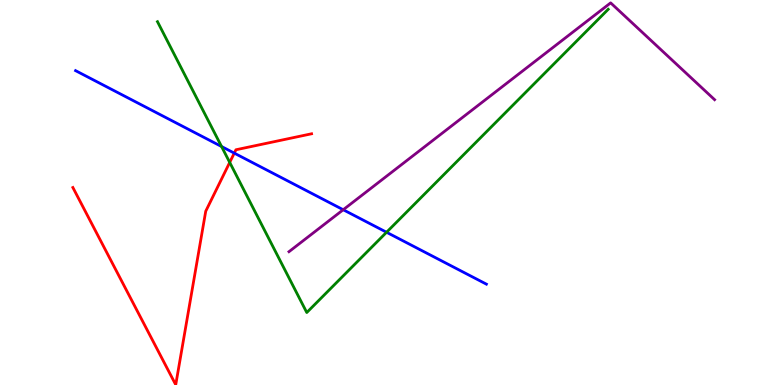[{'lines': ['blue', 'red'], 'intersections': [{'x': 3.02, 'y': 6.02}]}, {'lines': ['green', 'red'], 'intersections': [{'x': 2.96, 'y': 5.78}]}, {'lines': ['purple', 'red'], 'intersections': []}, {'lines': ['blue', 'green'], 'intersections': [{'x': 2.86, 'y': 6.19}, {'x': 4.99, 'y': 3.97}]}, {'lines': ['blue', 'purple'], 'intersections': [{'x': 4.43, 'y': 4.55}]}, {'lines': ['green', 'purple'], 'intersections': []}]